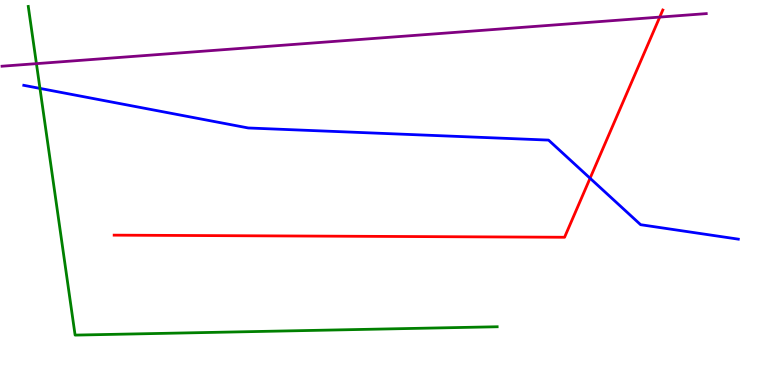[{'lines': ['blue', 'red'], 'intersections': [{'x': 7.61, 'y': 5.37}]}, {'lines': ['green', 'red'], 'intersections': []}, {'lines': ['purple', 'red'], 'intersections': [{'x': 8.51, 'y': 9.56}]}, {'lines': ['blue', 'green'], 'intersections': [{'x': 0.516, 'y': 7.7}]}, {'lines': ['blue', 'purple'], 'intersections': []}, {'lines': ['green', 'purple'], 'intersections': [{'x': 0.47, 'y': 8.35}]}]